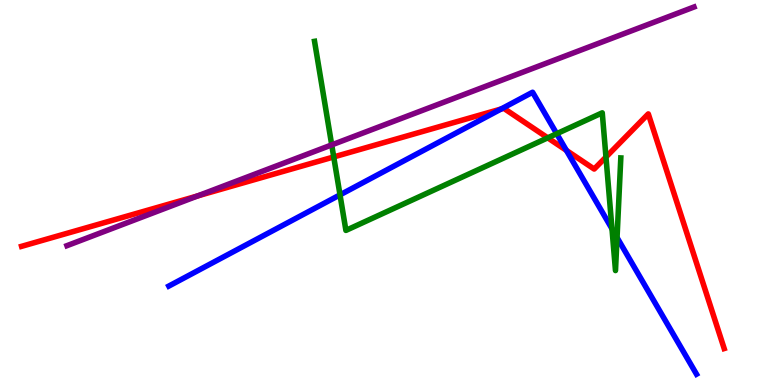[{'lines': ['blue', 'red'], 'intersections': [{'x': 6.47, 'y': 7.17}, {'x': 7.31, 'y': 6.09}]}, {'lines': ['green', 'red'], 'intersections': [{'x': 4.31, 'y': 5.92}, {'x': 7.07, 'y': 6.42}, {'x': 7.82, 'y': 5.92}]}, {'lines': ['purple', 'red'], 'intersections': [{'x': 2.55, 'y': 4.91}]}, {'lines': ['blue', 'green'], 'intersections': [{'x': 4.39, 'y': 4.94}, {'x': 7.18, 'y': 6.53}, {'x': 7.9, 'y': 4.06}, {'x': 7.96, 'y': 3.83}]}, {'lines': ['blue', 'purple'], 'intersections': []}, {'lines': ['green', 'purple'], 'intersections': [{'x': 4.28, 'y': 6.24}]}]